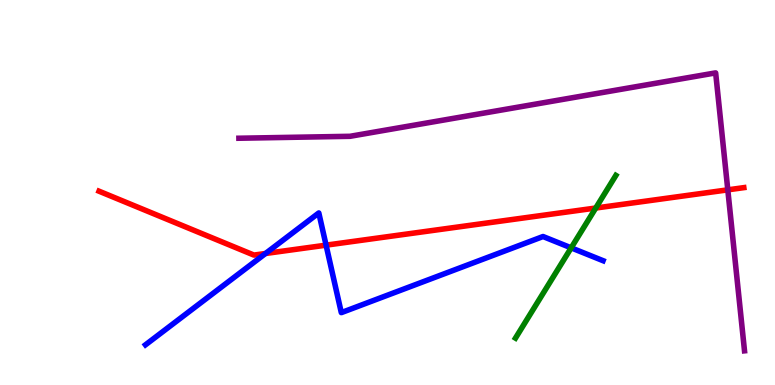[{'lines': ['blue', 'red'], 'intersections': [{'x': 3.43, 'y': 3.42}, {'x': 4.21, 'y': 3.63}]}, {'lines': ['green', 'red'], 'intersections': [{'x': 7.69, 'y': 4.6}]}, {'lines': ['purple', 'red'], 'intersections': [{'x': 9.39, 'y': 5.07}]}, {'lines': ['blue', 'green'], 'intersections': [{'x': 7.37, 'y': 3.56}]}, {'lines': ['blue', 'purple'], 'intersections': []}, {'lines': ['green', 'purple'], 'intersections': []}]